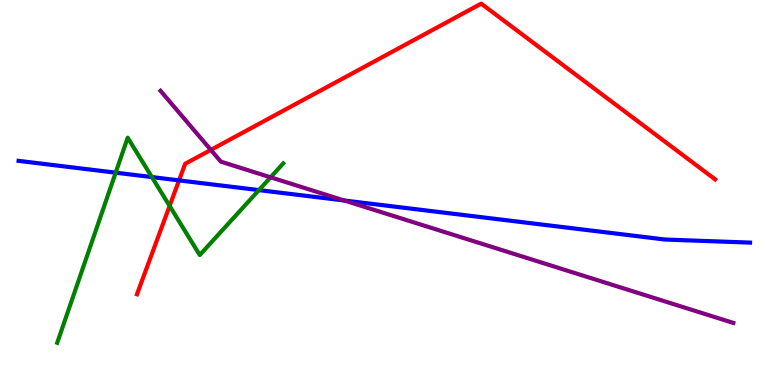[{'lines': ['blue', 'red'], 'intersections': [{'x': 2.31, 'y': 5.31}]}, {'lines': ['green', 'red'], 'intersections': [{'x': 2.19, 'y': 4.65}]}, {'lines': ['purple', 'red'], 'intersections': [{'x': 2.72, 'y': 6.11}]}, {'lines': ['blue', 'green'], 'intersections': [{'x': 1.49, 'y': 5.51}, {'x': 1.96, 'y': 5.4}, {'x': 3.34, 'y': 5.06}]}, {'lines': ['blue', 'purple'], 'intersections': [{'x': 4.44, 'y': 4.79}]}, {'lines': ['green', 'purple'], 'intersections': [{'x': 3.49, 'y': 5.39}]}]